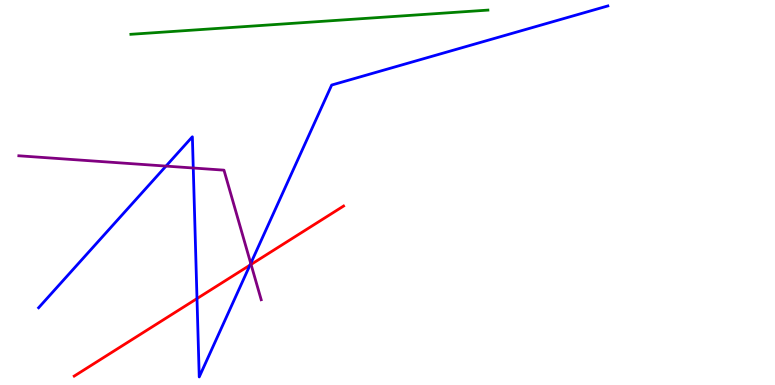[{'lines': ['blue', 'red'], 'intersections': [{'x': 2.54, 'y': 2.24}, {'x': 3.23, 'y': 3.11}]}, {'lines': ['green', 'red'], 'intersections': []}, {'lines': ['purple', 'red'], 'intersections': [{'x': 3.24, 'y': 3.13}]}, {'lines': ['blue', 'green'], 'intersections': []}, {'lines': ['blue', 'purple'], 'intersections': [{'x': 2.14, 'y': 5.69}, {'x': 2.49, 'y': 5.64}, {'x': 3.24, 'y': 3.16}]}, {'lines': ['green', 'purple'], 'intersections': []}]